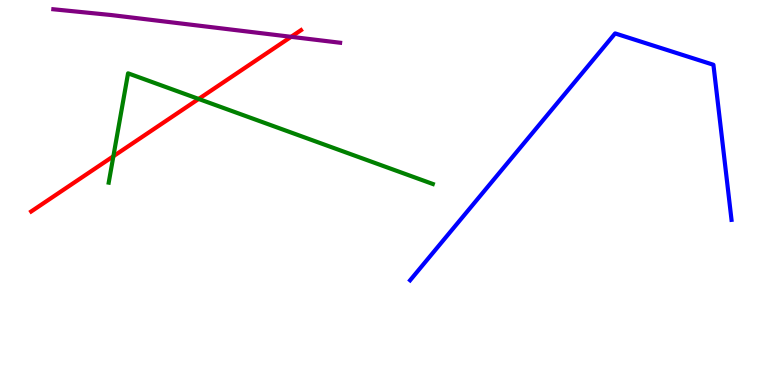[{'lines': ['blue', 'red'], 'intersections': []}, {'lines': ['green', 'red'], 'intersections': [{'x': 1.46, 'y': 5.94}, {'x': 2.56, 'y': 7.43}]}, {'lines': ['purple', 'red'], 'intersections': [{'x': 3.76, 'y': 9.04}]}, {'lines': ['blue', 'green'], 'intersections': []}, {'lines': ['blue', 'purple'], 'intersections': []}, {'lines': ['green', 'purple'], 'intersections': []}]